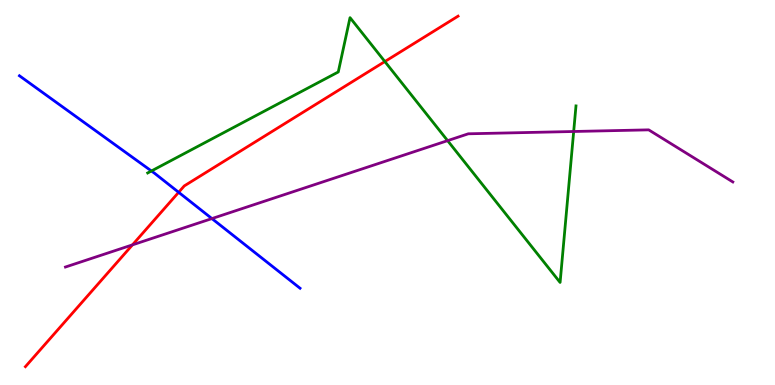[{'lines': ['blue', 'red'], 'intersections': [{'x': 2.31, 'y': 5.01}]}, {'lines': ['green', 'red'], 'intersections': [{'x': 4.97, 'y': 8.4}]}, {'lines': ['purple', 'red'], 'intersections': [{'x': 1.71, 'y': 3.64}]}, {'lines': ['blue', 'green'], 'intersections': [{'x': 1.95, 'y': 5.56}]}, {'lines': ['blue', 'purple'], 'intersections': [{'x': 2.73, 'y': 4.32}]}, {'lines': ['green', 'purple'], 'intersections': [{'x': 5.78, 'y': 6.35}, {'x': 7.4, 'y': 6.58}]}]